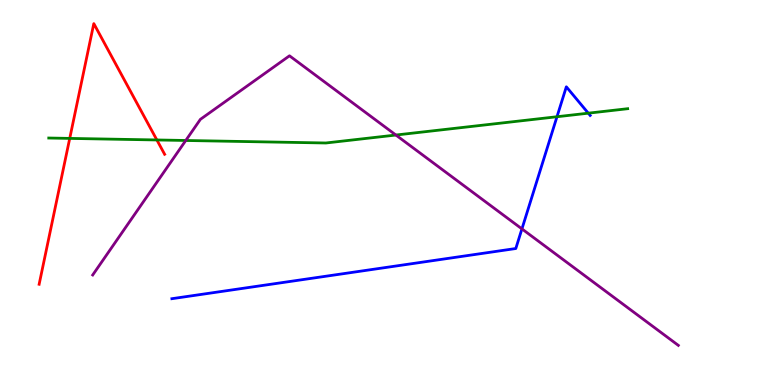[{'lines': ['blue', 'red'], 'intersections': []}, {'lines': ['green', 'red'], 'intersections': [{'x': 0.9, 'y': 6.41}, {'x': 2.02, 'y': 6.36}]}, {'lines': ['purple', 'red'], 'intersections': []}, {'lines': ['blue', 'green'], 'intersections': [{'x': 7.19, 'y': 6.97}, {'x': 7.59, 'y': 7.06}]}, {'lines': ['blue', 'purple'], 'intersections': [{'x': 6.73, 'y': 4.05}]}, {'lines': ['green', 'purple'], 'intersections': [{'x': 2.4, 'y': 6.35}, {'x': 5.11, 'y': 6.49}]}]